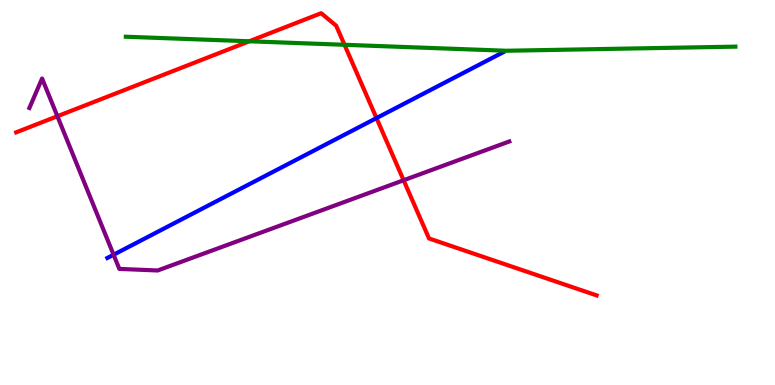[{'lines': ['blue', 'red'], 'intersections': [{'x': 4.86, 'y': 6.93}]}, {'lines': ['green', 'red'], 'intersections': [{'x': 3.22, 'y': 8.93}, {'x': 4.45, 'y': 8.84}]}, {'lines': ['purple', 'red'], 'intersections': [{'x': 0.741, 'y': 6.98}, {'x': 5.21, 'y': 5.32}]}, {'lines': ['blue', 'green'], 'intersections': []}, {'lines': ['blue', 'purple'], 'intersections': [{'x': 1.47, 'y': 3.38}]}, {'lines': ['green', 'purple'], 'intersections': []}]